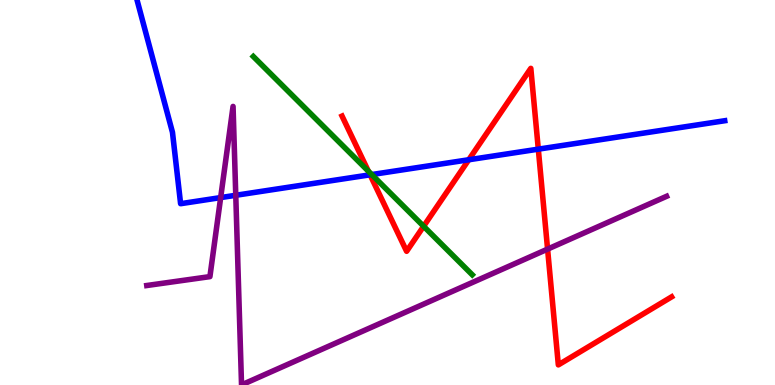[{'lines': ['blue', 'red'], 'intersections': [{'x': 4.78, 'y': 5.46}, {'x': 6.05, 'y': 5.85}, {'x': 6.95, 'y': 6.13}]}, {'lines': ['green', 'red'], 'intersections': [{'x': 4.75, 'y': 5.55}, {'x': 5.47, 'y': 4.12}]}, {'lines': ['purple', 'red'], 'intersections': [{'x': 7.07, 'y': 3.53}]}, {'lines': ['blue', 'green'], 'intersections': [{'x': 4.8, 'y': 5.47}]}, {'lines': ['blue', 'purple'], 'intersections': [{'x': 2.85, 'y': 4.87}, {'x': 3.04, 'y': 4.93}]}, {'lines': ['green', 'purple'], 'intersections': []}]